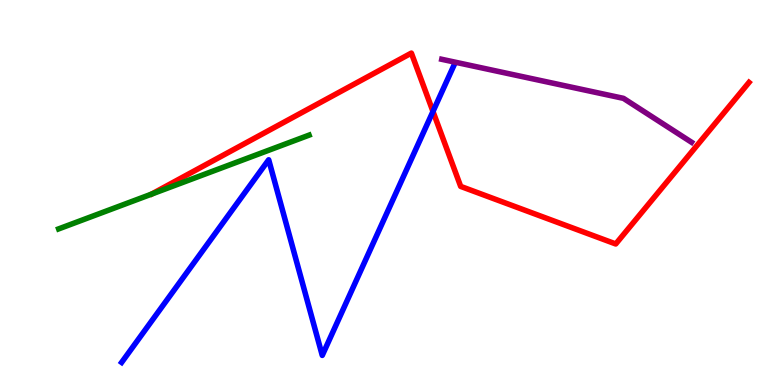[{'lines': ['blue', 'red'], 'intersections': [{'x': 5.59, 'y': 7.1}]}, {'lines': ['green', 'red'], 'intersections': []}, {'lines': ['purple', 'red'], 'intersections': []}, {'lines': ['blue', 'green'], 'intersections': []}, {'lines': ['blue', 'purple'], 'intersections': []}, {'lines': ['green', 'purple'], 'intersections': []}]